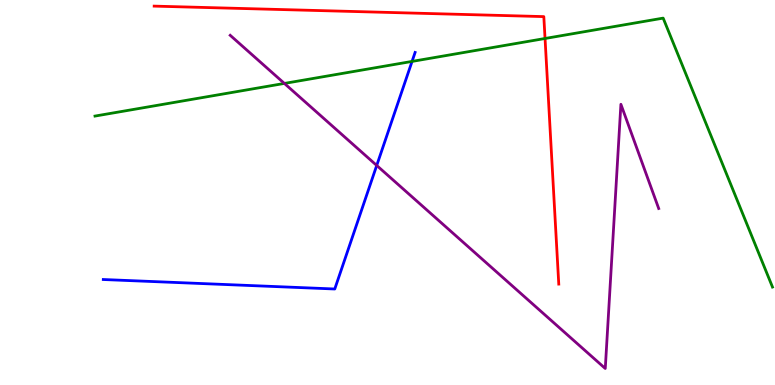[{'lines': ['blue', 'red'], 'intersections': []}, {'lines': ['green', 'red'], 'intersections': [{'x': 7.03, 'y': 9.0}]}, {'lines': ['purple', 'red'], 'intersections': []}, {'lines': ['blue', 'green'], 'intersections': [{'x': 5.32, 'y': 8.4}]}, {'lines': ['blue', 'purple'], 'intersections': [{'x': 4.86, 'y': 5.7}]}, {'lines': ['green', 'purple'], 'intersections': [{'x': 3.67, 'y': 7.83}]}]